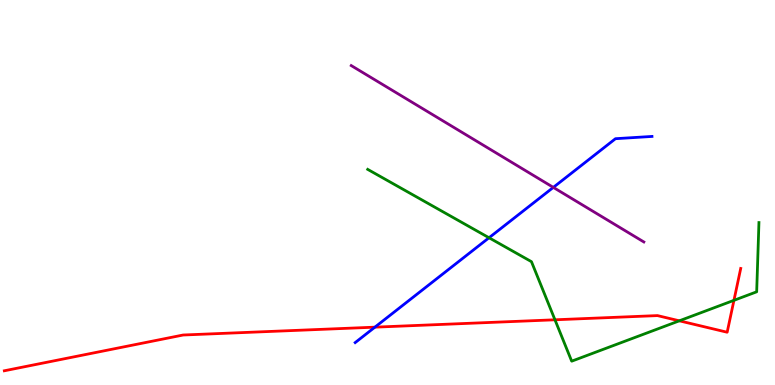[{'lines': ['blue', 'red'], 'intersections': [{'x': 4.84, 'y': 1.5}]}, {'lines': ['green', 'red'], 'intersections': [{'x': 7.16, 'y': 1.69}, {'x': 8.77, 'y': 1.67}, {'x': 9.47, 'y': 2.2}]}, {'lines': ['purple', 'red'], 'intersections': []}, {'lines': ['blue', 'green'], 'intersections': [{'x': 6.31, 'y': 3.82}]}, {'lines': ['blue', 'purple'], 'intersections': [{'x': 7.14, 'y': 5.13}]}, {'lines': ['green', 'purple'], 'intersections': []}]